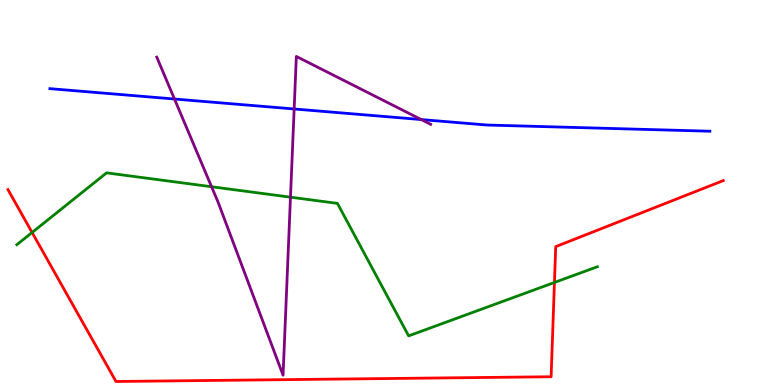[{'lines': ['blue', 'red'], 'intersections': []}, {'lines': ['green', 'red'], 'intersections': [{'x': 0.414, 'y': 3.96}, {'x': 7.15, 'y': 2.66}]}, {'lines': ['purple', 'red'], 'intersections': []}, {'lines': ['blue', 'green'], 'intersections': []}, {'lines': ['blue', 'purple'], 'intersections': [{'x': 2.25, 'y': 7.43}, {'x': 3.8, 'y': 7.17}, {'x': 5.44, 'y': 6.89}]}, {'lines': ['green', 'purple'], 'intersections': [{'x': 2.73, 'y': 5.15}, {'x': 3.75, 'y': 4.88}]}]